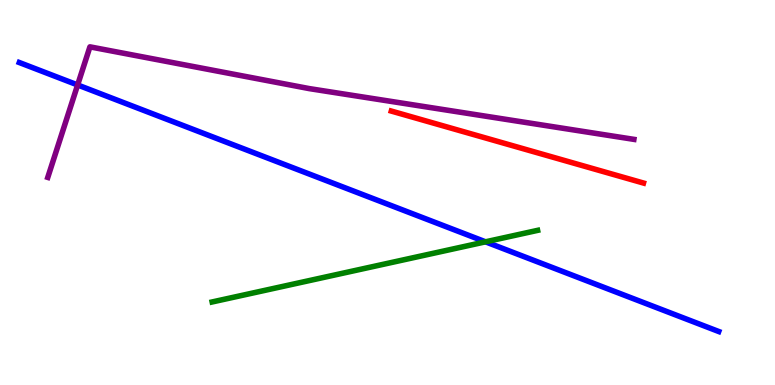[{'lines': ['blue', 'red'], 'intersections': []}, {'lines': ['green', 'red'], 'intersections': []}, {'lines': ['purple', 'red'], 'intersections': []}, {'lines': ['blue', 'green'], 'intersections': [{'x': 6.26, 'y': 3.72}]}, {'lines': ['blue', 'purple'], 'intersections': [{'x': 1.0, 'y': 7.79}]}, {'lines': ['green', 'purple'], 'intersections': []}]